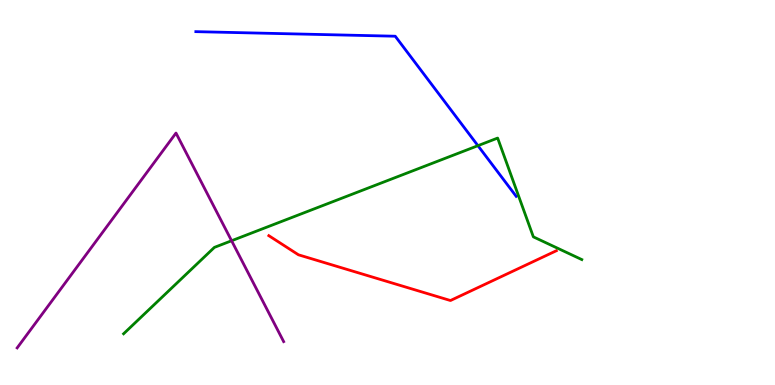[{'lines': ['blue', 'red'], 'intersections': []}, {'lines': ['green', 'red'], 'intersections': []}, {'lines': ['purple', 'red'], 'intersections': []}, {'lines': ['blue', 'green'], 'intersections': [{'x': 6.17, 'y': 6.22}]}, {'lines': ['blue', 'purple'], 'intersections': []}, {'lines': ['green', 'purple'], 'intersections': [{'x': 2.99, 'y': 3.75}]}]